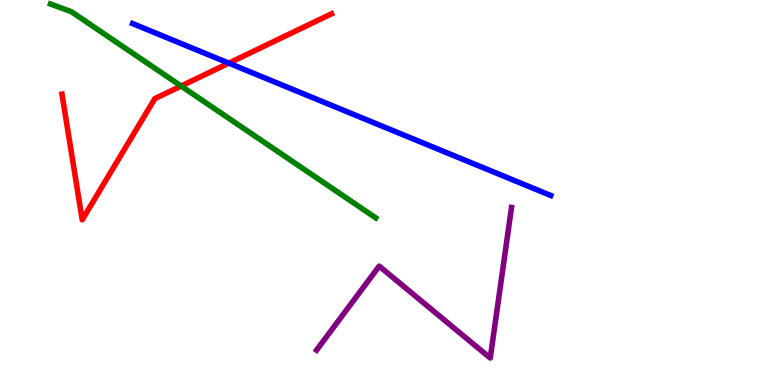[{'lines': ['blue', 'red'], 'intersections': [{'x': 2.95, 'y': 8.36}]}, {'lines': ['green', 'red'], 'intersections': [{'x': 2.34, 'y': 7.77}]}, {'lines': ['purple', 'red'], 'intersections': []}, {'lines': ['blue', 'green'], 'intersections': []}, {'lines': ['blue', 'purple'], 'intersections': []}, {'lines': ['green', 'purple'], 'intersections': []}]